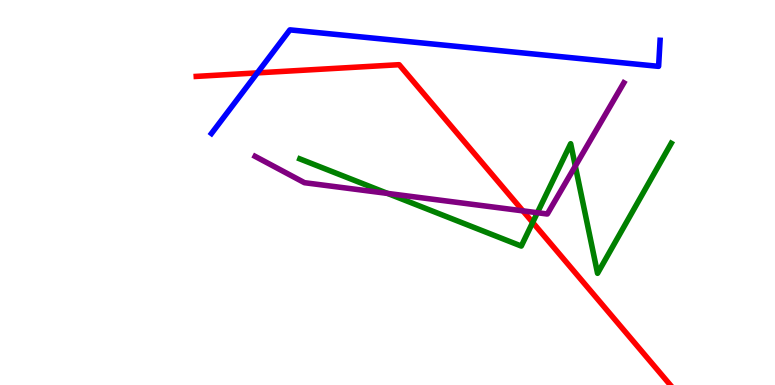[{'lines': ['blue', 'red'], 'intersections': [{'x': 3.32, 'y': 8.11}]}, {'lines': ['green', 'red'], 'intersections': [{'x': 6.87, 'y': 4.22}]}, {'lines': ['purple', 'red'], 'intersections': [{'x': 6.75, 'y': 4.52}]}, {'lines': ['blue', 'green'], 'intersections': []}, {'lines': ['blue', 'purple'], 'intersections': []}, {'lines': ['green', 'purple'], 'intersections': [{'x': 5.0, 'y': 4.98}, {'x': 6.93, 'y': 4.47}, {'x': 7.42, 'y': 5.69}]}]